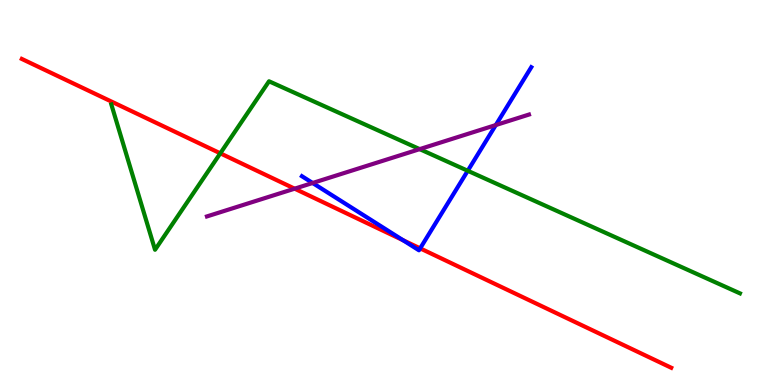[{'lines': ['blue', 'red'], 'intersections': [{'x': 5.2, 'y': 3.76}, {'x': 5.42, 'y': 3.55}]}, {'lines': ['green', 'red'], 'intersections': [{'x': 2.84, 'y': 6.02}]}, {'lines': ['purple', 'red'], 'intersections': [{'x': 3.8, 'y': 5.1}]}, {'lines': ['blue', 'green'], 'intersections': [{'x': 6.04, 'y': 5.56}]}, {'lines': ['blue', 'purple'], 'intersections': [{'x': 4.03, 'y': 5.25}, {'x': 6.4, 'y': 6.75}]}, {'lines': ['green', 'purple'], 'intersections': [{'x': 5.42, 'y': 6.13}]}]